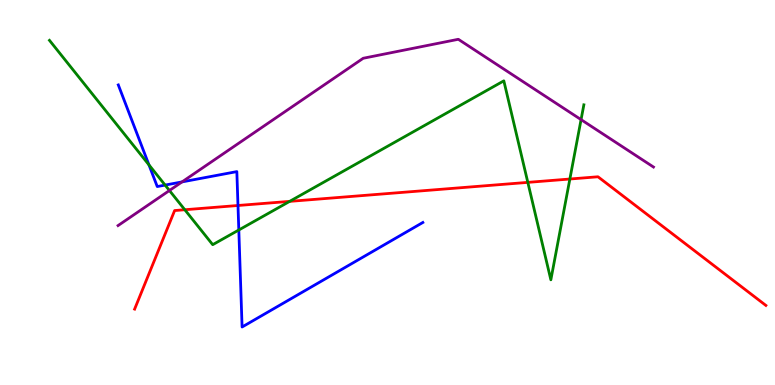[{'lines': ['blue', 'red'], 'intersections': [{'x': 3.07, 'y': 4.66}]}, {'lines': ['green', 'red'], 'intersections': [{'x': 2.38, 'y': 4.55}, {'x': 3.74, 'y': 4.77}, {'x': 6.81, 'y': 5.26}, {'x': 7.35, 'y': 5.35}]}, {'lines': ['purple', 'red'], 'intersections': []}, {'lines': ['blue', 'green'], 'intersections': [{'x': 1.92, 'y': 5.72}, {'x': 2.13, 'y': 5.19}, {'x': 3.08, 'y': 4.03}]}, {'lines': ['blue', 'purple'], 'intersections': [{'x': 2.35, 'y': 5.28}]}, {'lines': ['green', 'purple'], 'intersections': [{'x': 2.19, 'y': 5.05}, {'x': 7.5, 'y': 6.89}]}]